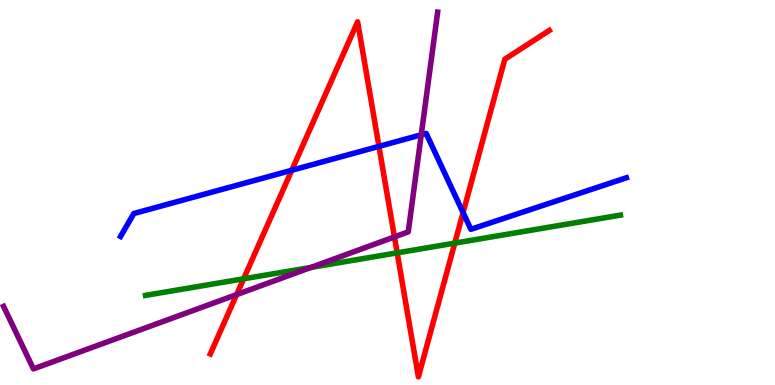[{'lines': ['blue', 'red'], 'intersections': [{'x': 3.76, 'y': 5.58}, {'x': 4.89, 'y': 6.2}, {'x': 5.98, 'y': 4.48}]}, {'lines': ['green', 'red'], 'intersections': [{'x': 3.14, 'y': 2.76}, {'x': 5.12, 'y': 3.43}, {'x': 5.87, 'y': 3.69}]}, {'lines': ['purple', 'red'], 'intersections': [{'x': 3.05, 'y': 2.35}, {'x': 5.09, 'y': 3.85}]}, {'lines': ['blue', 'green'], 'intersections': []}, {'lines': ['blue', 'purple'], 'intersections': [{'x': 5.44, 'y': 6.5}]}, {'lines': ['green', 'purple'], 'intersections': [{'x': 4.01, 'y': 3.05}]}]